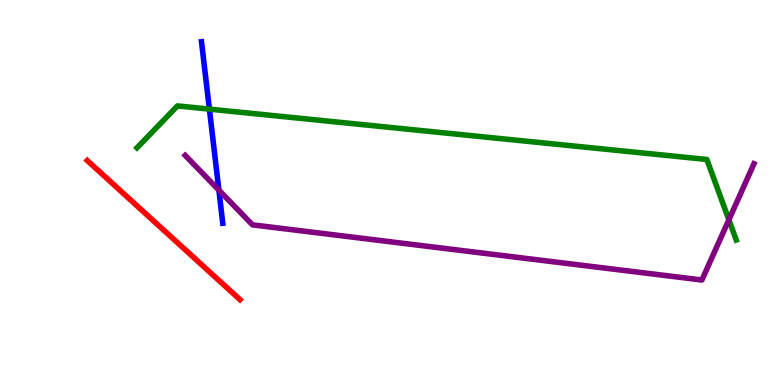[{'lines': ['blue', 'red'], 'intersections': []}, {'lines': ['green', 'red'], 'intersections': []}, {'lines': ['purple', 'red'], 'intersections': []}, {'lines': ['blue', 'green'], 'intersections': [{'x': 2.7, 'y': 7.17}]}, {'lines': ['blue', 'purple'], 'intersections': [{'x': 2.82, 'y': 5.06}]}, {'lines': ['green', 'purple'], 'intersections': [{'x': 9.4, 'y': 4.29}]}]